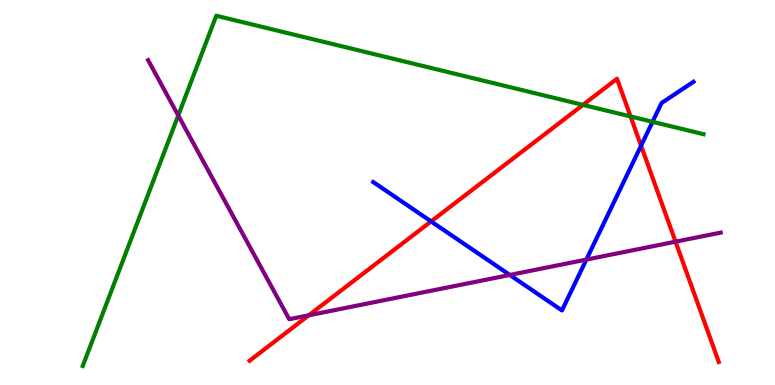[{'lines': ['blue', 'red'], 'intersections': [{'x': 5.56, 'y': 4.25}, {'x': 8.27, 'y': 6.22}]}, {'lines': ['green', 'red'], 'intersections': [{'x': 7.52, 'y': 7.28}, {'x': 8.14, 'y': 6.98}]}, {'lines': ['purple', 'red'], 'intersections': [{'x': 3.98, 'y': 1.81}, {'x': 8.72, 'y': 3.72}]}, {'lines': ['blue', 'green'], 'intersections': [{'x': 8.42, 'y': 6.84}]}, {'lines': ['blue', 'purple'], 'intersections': [{'x': 6.58, 'y': 2.86}, {'x': 7.57, 'y': 3.26}]}, {'lines': ['green', 'purple'], 'intersections': [{'x': 2.3, 'y': 7.0}]}]